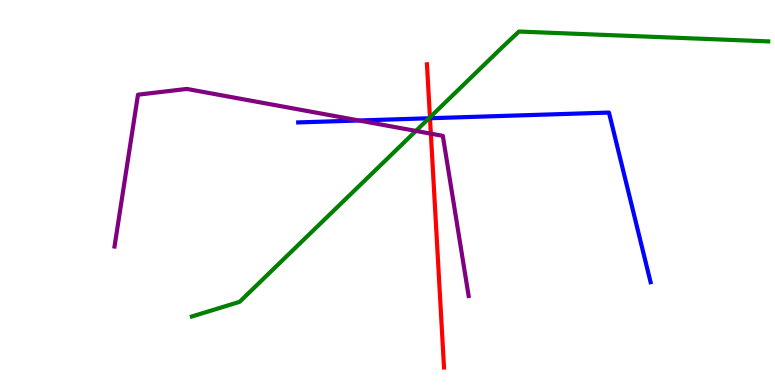[{'lines': ['blue', 'red'], 'intersections': [{'x': 5.55, 'y': 6.93}]}, {'lines': ['green', 'red'], 'intersections': [{'x': 5.55, 'y': 6.95}]}, {'lines': ['purple', 'red'], 'intersections': [{'x': 5.56, 'y': 6.53}]}, {'lines': ['blue', 'green'], 'intersections': [{'x': 5.54, 'y': 6.93}]}, {'lines': ['blue', 'purple'], 'intersections': [{'x': 4.63, 'y': 6.87}]}, {'lines': ['green', 'purple'], 'intersections': [{'x': 5.37, 'y': 6.6}]}]